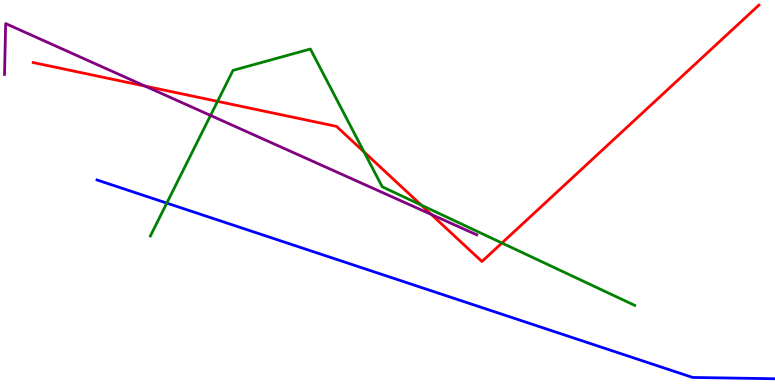[{'lines': ['blue', 'red'], 'intersections': []}, {'lines': ['green', 'red'], 'intersections': [{'x': 2.81, 'y': 7.37}, {'x': 4.7, 'y': 6.05}, {'x': 5.44, 'y': 4.67}, {'x': 6.48, 'y': 3.69}]}, {'lines': ['purple', 'red'], 'intersections': [{'x': 1.87, 'y': 7.76}, {'x': 5.56, 'y': 4.43}]}, {'lines': ['blue', 'green'], 'intersections': [{'x': 2.15, 'y': 4.72}]}, {'lines': ['blue', 'purple'], 'intersections': []}, {'lines': ['green', 'purple'], 'intersections': [{'x': 2.72, 'y': 7.0}]}]